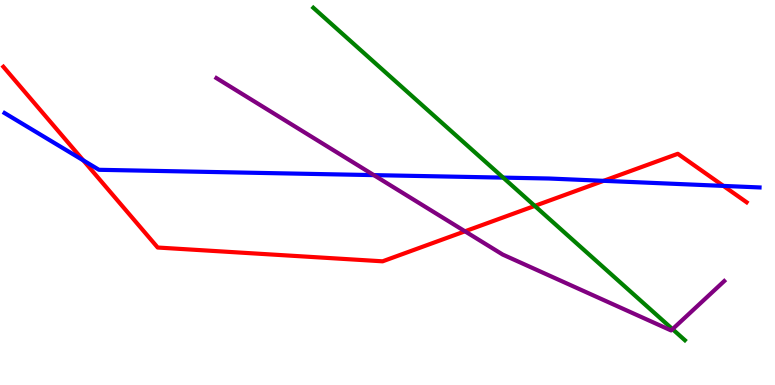[{'lines': ['blue', 'red'], 'intersections': [{'x': 1.07, 'y': 5.83}, {'x': 7.79, 'y': 5.3}, {'x': 9.33, 'y': 5.17}]}, {'lines': ['green', 'red'], 'intersections': [{'x': 6.9, 'y': 4.65}]}, {'lines': ['purple', 'red'], 'intersections': [{'x': 6.0, 'y': 3.99}]}, {'lines': ['blue', 'green'], 'intersections': [{'x': 6.49, 'y': 5.39}]}, {'lines': ['blue', 'purple'], 'intersections': [{'x': 4.82, 'y': 5.45}]}, {'lines': ['green', 'purple'], 'intersections': [{'x': 8.68, 'y': 1.45}]}]